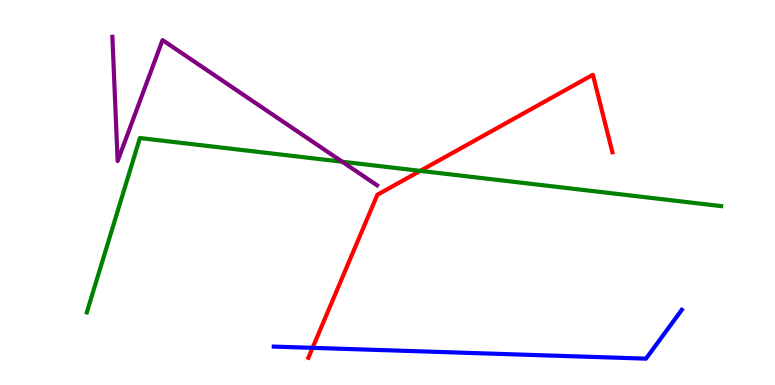[{'lines': ['blue', 'red'], 'intersections': [{'x': 4.03, 'y': 0.965}]}, {'lines': ['green', 'red'], 'intersections': [{'x': 5.42, 'y': 5.56}]}, {'lines': ['purple', 'red'], 'intersections': []}, {'lines': ['blue', 'green'], 'intersections': []}, {'lines': ['blue', 'purple'], 'intersections': []}, {'lines': ['green', 'purple'], 'intersections': [{'x': 4.42, 'y': 5.8}]}]